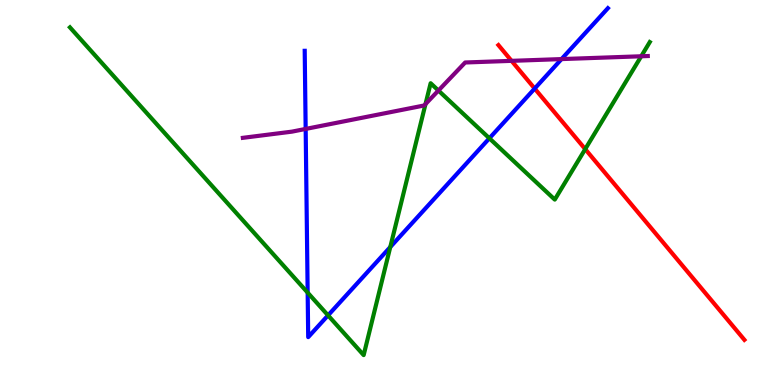[{'lines': ['blue', 'red'], 'intersections': [{'x': 6.9, 'y': 7.7}]}, {'lines': ['green', 'red'], 'intersections': [{'x': 7.55, 'y': 6.13}]}, {'lines': ['purple', 'red'], 'intersections': [{'x': 6.6, 'y': 8.42}]}, {'lines': ['blue', 'green'], 'intersections': [{'x': 3.97, 'y': 2.4}, {'x': 4.23, 'y': 1.81}, {'x': 5.04, 'y': 3.58}, {'x': 6.31, 'y': 6.41}]}, {'lines': ['blue', 'purple'], 'intersections': [{'x': 3.94, 'y': 6.65}, {'x': 7.25, 'y': 8.47}]}, {'lines': ['green', 'purple'], 'intersections': [{'x': 5.49, 'y': 7.3}, {'x': 5.66, 'y': 7.65}, {'x': 8.27, 'y': 8.54}]}]